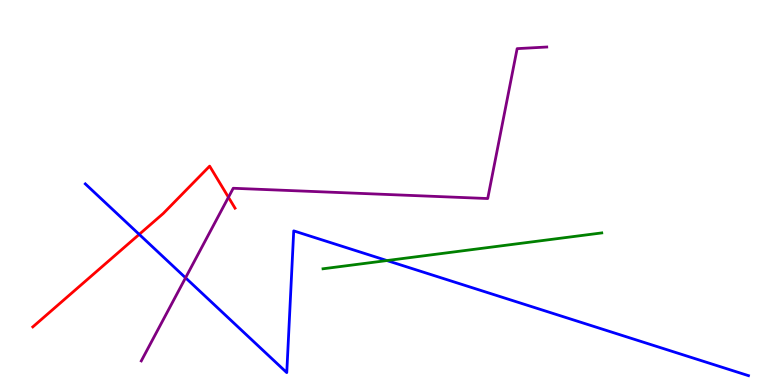[{'lines': ['blue', 'red'], 'intersections': [{'x': 1.8, 'y': 3.91}]}, {'lines': ['green', 'red'], 'intersections': []}, {'lines': ['purple', 'red'], 'intersections': [{'x': 2.95, 'y': 4.88}]}, {'lines': ['blue', 'green'], 'intersections': [{'x': 4.99, 'y': 3.23}]}, {'lines': ['blue', 'purple'], 'intersections': [{'x': 2.39, 'y': 2.78}]}, {'lines': ['green', 'purple'], 'intersections': []}]